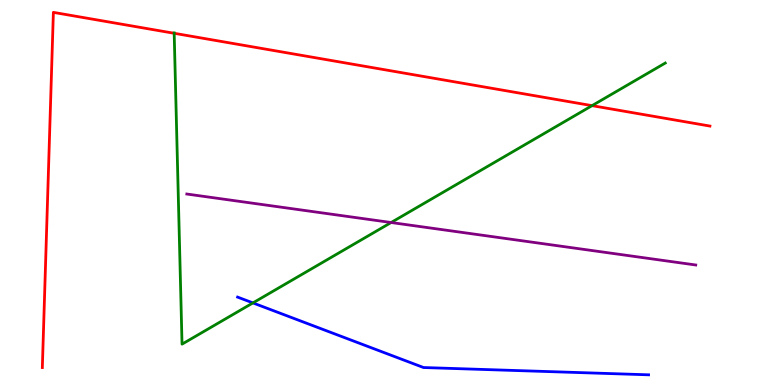[{'lines': ['blue', 'red'], 'intersections': []}, {'lines': ['green', 'red'], 'intersections': [{'x': 2.25, 'y': 9.14}, {'x': 7.64, 'y': 7.26}]}, {'lines': ['purple', 'red'], 'intersections': []}, {'lines': ['blue', 'green'], 'intersections': [{'x': 3.26, 'y': 2.13}]}, {'lines': ['blue', 'purple'], 'intersections': []}, {'lines': ['green', 'purple'], 'intersections': [{'x': 5.05, 'y': 4.22}]}]